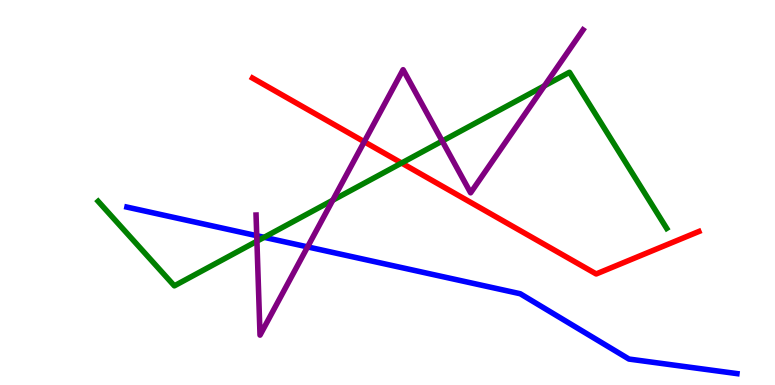[{'lines': ['blue', 'red'], 'intersections': []}, {'lines': ['green', 'red'], 'intersections': [{'x': 5.18, 'y': 5.77}]}, {'lines': ['purple', 'red'], 'intersections': [{'x': 4.7, 'y': 6.32}]}, {'lines': ['blue', 'green'], 'intersections': [{'x': 3.41, 'y': 3.84}]}, {'lines': ['blue', 'purple'], 'intersections': [{'x': 3.31, 'y': 3.88}, {'x': 3.97, 'y': 3.59}]}, {'lines': ['green', 'purple'], 'intersections': [{'x': 3.32, 'y': 3.73}, {'x': 4.29, 'y': 4.8}, {'x': 5.71, 'y': 6.34}, {'x': 7.03, 'y': 7.77}]}]